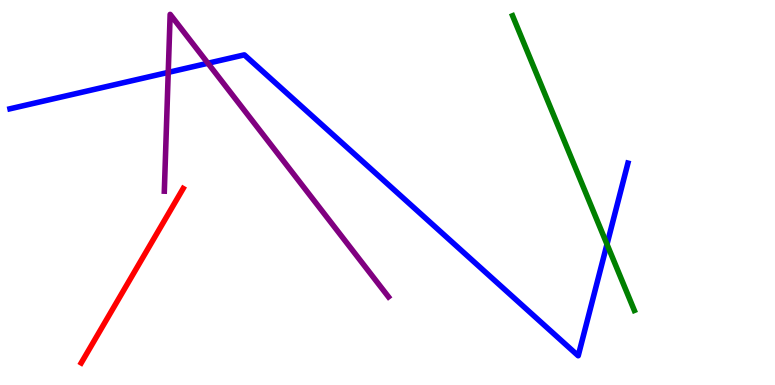[{'lines': ['blue', 'red'], 'intersections': []}, {'lines': ['green', 'red'], 'intersections': []}, {'lines': ['purple', 'red'], 'intersections': []}, {'lines': ['blue', 'green'], 'intersections': [{'x': 7.83, 'y': 3.66}]}, {'lines': ['blue', 'purple'], 'intersections': [{'x': 2.17, 'y': 8.12}, {'x': 2.68, 'y': 8.36}]}, {'lines': ['green', 'purple'], 'intersections': []}]